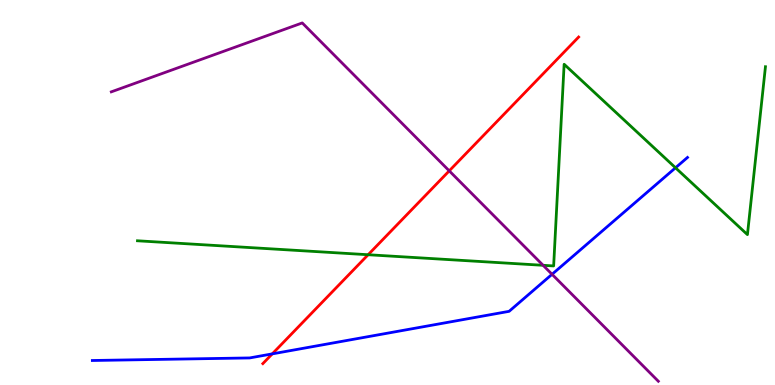[{'lines': ['blue', 'red'], 'intersections': [{'x': 3.51, 'y': 0.808}]}, {'lines': ['green', 'red'], 'intersections': [{'x': 4.75, 'y': 3.38}]}, {'lines': ['purple', 'red'], 'intersections': [{'x': 5.8, 'y': 5.56}]}, {'lines': ['blue', 'green'], 'intersections': [{'x': 8.72, 'y': 5.64}]}, {'lines': ['blue', 'purple'], 'intersections': [{'x': 7.12, 'y': 2.88}]}, {'lines': ['green', 'purple'], 'intersections': [{'x': 7.01, 'y': 3.11}]}]